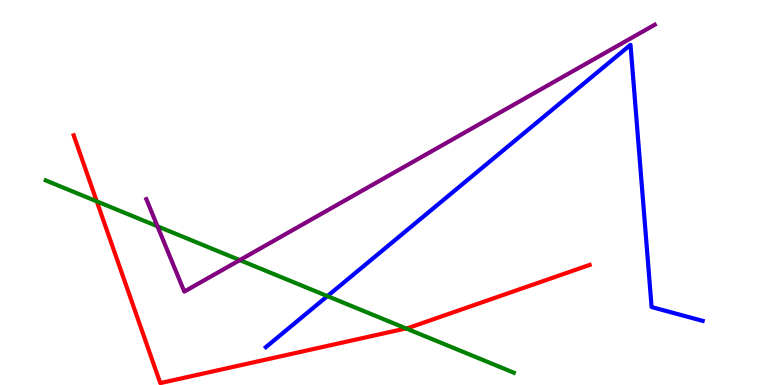[{'lines': ['blue', 'red'], 'intersections': []}, {'lines': ['green', 'red'], 'intersections': [{'x': 1.25, 'y': 4.77}, {'x': 5.24, 'y': 1.47}]}, {'lines': ['purple', 'red'], 'intersections': []}, {'lines': ['blue', 'green'], 'intersections': [{'x': 4.22, 'y': 2.31}]}, {'lines': ['blue', 'purple'], 'intersections': []}, {'lines': ['green', 'purple'], 'intersections': [{'x': 2.03, 'y': 4.12}, {'x': 3.09, 'y': 3.24}]}]